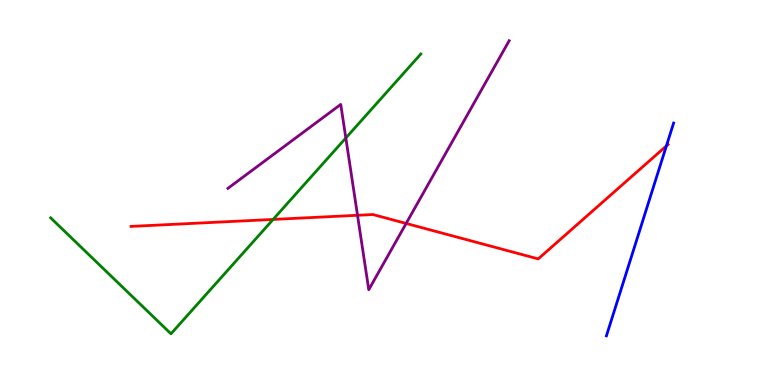[{'lines': ['blue', 'red'], 'intersections': [{'x': 8.6, 'y': 6.21}]}, {'lines': ['green', 'red'], 'intersections': [{'x': 3.52, 'y': 4.3}]}, {'lines': ['purple', 'red'], 'intersections': [{'x': 4.61, 'y': 4.41}, {'x': 5.24, 'y': 4.2}]}, {'lines': ['blue', 'green'], 'intersections': []}, {'lines': ['blue', 'purple'], 'intersections': []}, {'lines': ['green', 'purple'], 'intersections': [{'x': 4.46, 'y': 6.42}]}]